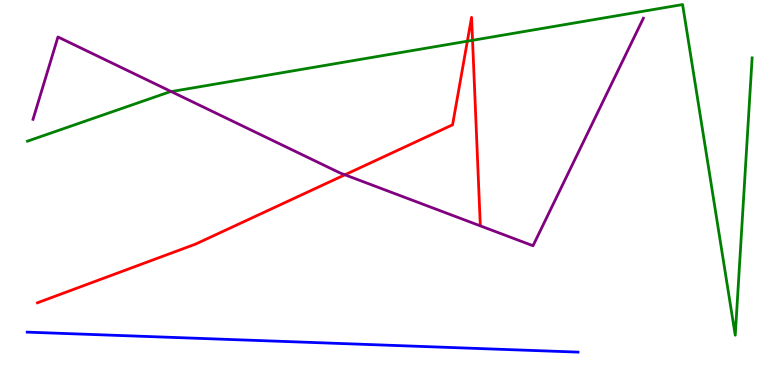[{'lines': ['blue', 'red'], 'intersections': []}, {'lines': ['green', 'red'], 'intersections': [{'x': 6.03, 'y': 8.93}, {'x': 6.1, 'y': 8.95}]}, {'lines': ['purple', 'red'], 'intersections': [{'x': 4.45, 'y': 5.46}]}, {'lines': ['blue', 'green'], 'intersections': []}, {'lines': ['blue', 'purple'], 'intersections': []}, {'lines': ['green', 'purple'], 'intersections': [{'x': 2.21, 'y': 7.62}]}]